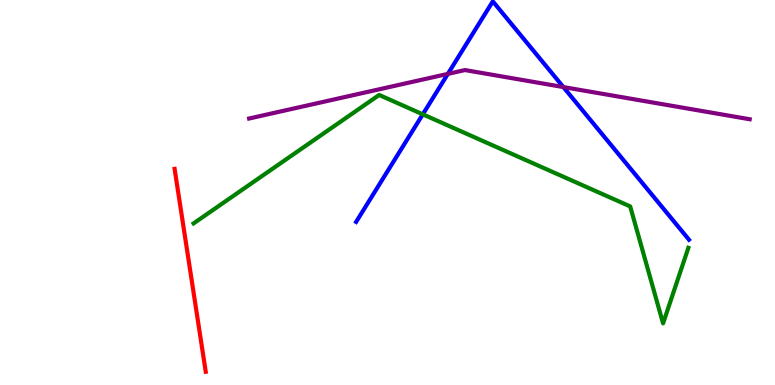[{'lines': ['blue', 'red'], 'intersections': []}, {'lines': ['green', 'red'], 'intersections': []}, {'lines': ['purple', 'red'], 'intersections': []}, {'lines': ['blue', 'green'], 'intersections': [{'x': 5.46, 'y': 7.03}]}, {'lines': ['blue', 'purple'], 'intersections': [{'x': 5.78, 'y': 8.08}, {'x': 7.27, 'y': 7.74}]}, {'lines': ['green', 'purple'], 'intersections': []}]